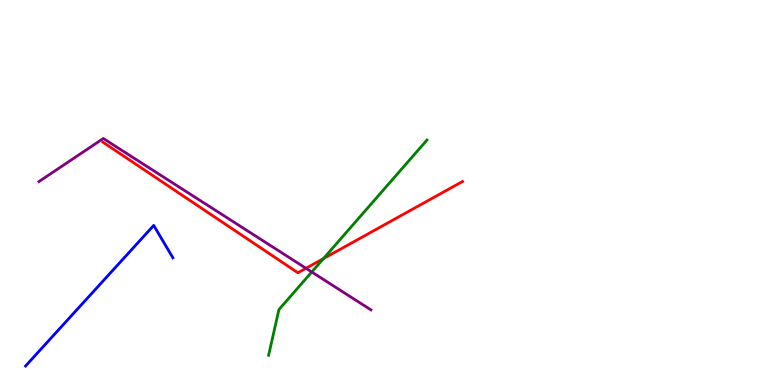[{'lines': ['blue', 'red'], 'intersections': []}, {'lines': ['green', 'red'], 'intersections': [{'x': 4.17, 'y': 3.28}]}, {'lines': ['purple', 'red'], 'intersections': [{'x': 3.95, 'y': 3.03}]}, {'lines': ['blue', 'green'], 'intersections': []}, {'lines': ['blue', 'purple'], 'intersections': []}, {'lines': ['green', 'purple'], 'intersections': [{'x': 4.02, 'y': 2.94}]}]